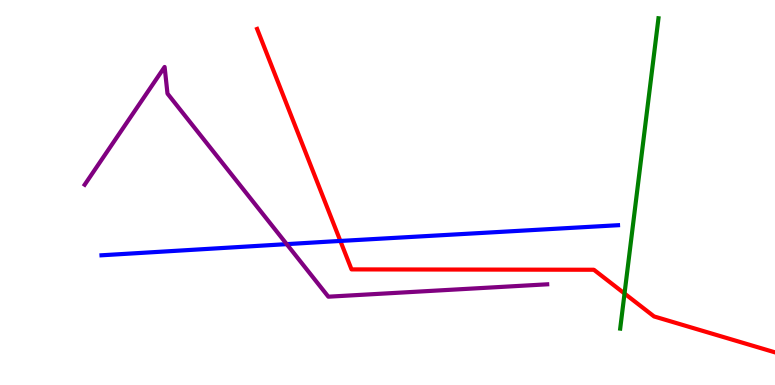[{'lines': ['blue', 'red'], 'intersections': [{'x': 4.39, 'y': 3.74}]}, {'lines': ['green', 'red'], 'intersections': [{'x': 8.06, 'y': 2.38}]}, {'lines': ['purple', 'red'], 'intersections': []}, {'lines': ['blue', 'green'], 'intersections': []}, {'lines': ['blue', 'purple'], 'intersections': [{'x': 3.7, 'y': 3.66}]}, {'lines': ['green', 'purple'], 'intersections': []}]